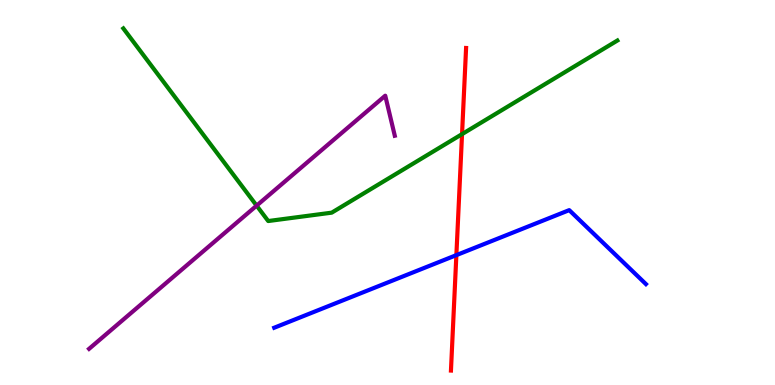[{'lines': ['blue', 'red'], 'intersections': [{'x': 5.89, 'y': 3.37}]}, {'lines': ['green', 'red'], 'intersections': [{'x': 5.96, 'y': 6.52}]}, {'lines': ['purple', 'red'], 'intersections': []}, {'lines': ['blue', 'green'], 'intersections': []}, {'lines': ['blue', 'purple'], 'intersections': []}, {'lines': ['green', 'purple'], 'intersections': [{'x': 3.31, 'y': 4.66}]}]